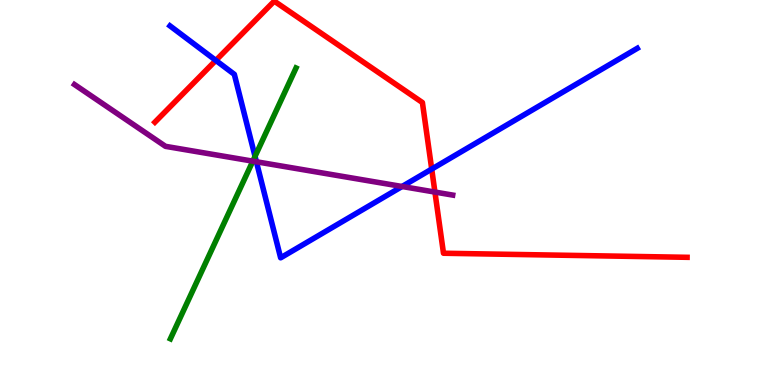[{'lines': ['blue', 'red'], 'intersections': [{'x': 2.78, 'y': 8.43}, {'x': 5.57, 'y': 5.61}]}, {'lines': ['green', 'red'], 'intersections': []}, {'lines': ['purple', 'red'], 'intersections': [{'x': 5.61, 'y': 5.01}]}, {'lines': ['blue', 'green'], 'intersections': [{'x': 3.29, 'y': 5.94}]}, {'lines': ['blue', 'purple'], 'intersections': [{'x': 3.31, 'y': 5.8}, {'x': 5.19, 'y': 5.16}]}, {'lines': ['green', 'purple'], 'intersections': [{'x': 3.26, 'y': 5.81}]}]